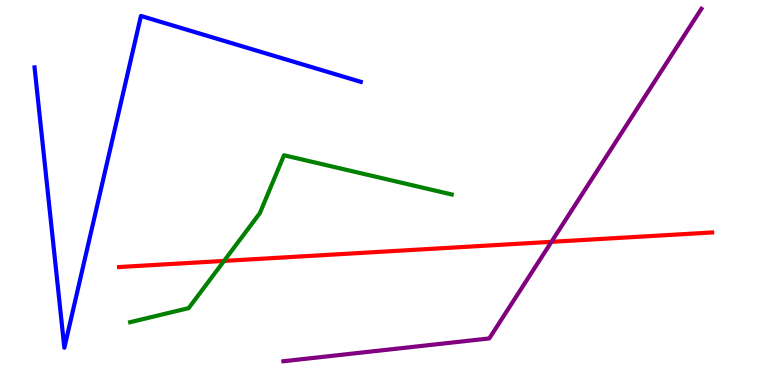[{'lines': ['blue', 'red'], 'intersections': []}, {'lines': ['green', 'red'], 'intersections': [{'x': 2.89, 'y': 3.22}]}, {'lines': ['purple', 'red'], 'intersections': [{'x': 7.12, 'y': 3.72}]}, {'lines': ['blue', 'green'], 'intersections': []}, {'lines': ['blue', 'purple'], 'intersections': []}, {'lines': ['green', 'purple'], 'intersections': []}]